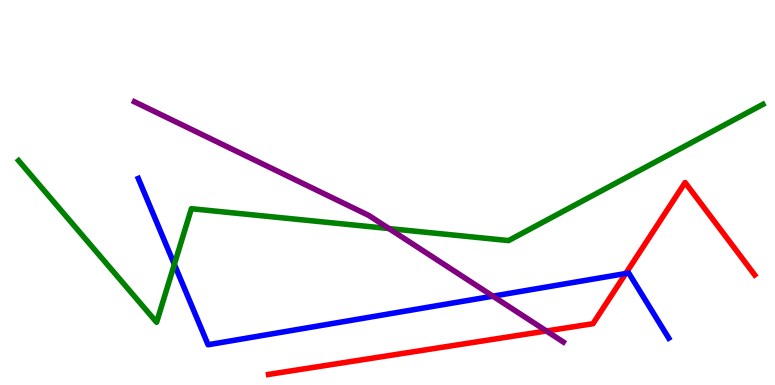[{'lines': ['blue', 'red'], 'intersections': [{'x': 8.07, 'y': 2.9}]}, {'lines': ['green', 'red'], 'intersections': []}, {'lines': ['purple', 'red'], 'intersections': [{'x': 7.05, 'y': 1.4}]}, {'lines': ['blue', 'green'], 'intersections': [{'x': 2.25, 'y': 3.13}]}, {'lines': ['blue', 'purple'], 'intersections': [{'x': 6.36, 'y': 2.31}]}, {'lines': ['green', 'purple'], 'intersections': [{'x': 5.02, 'y': 4.06}]}]